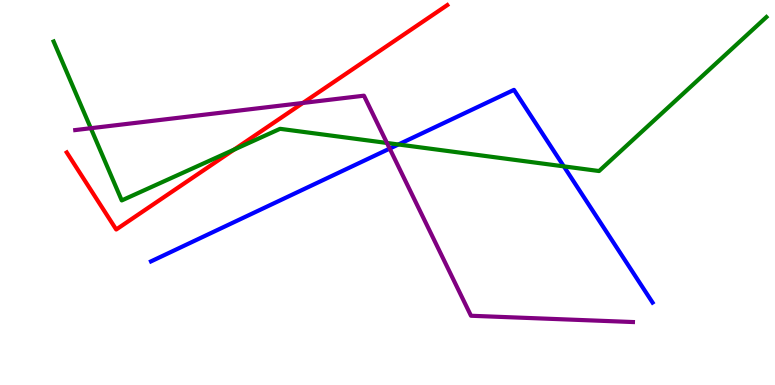[{'lines': ['blue', 'red'], 'intersections': []}, {'lines': ['green', 'red'], 'intersections': [{'x': 3.02, 'y': 6.11}]}, {'lines': ['purple', 'red'], 'intersections': [{'x': 3.91, 'y': 7.33}]}, {'lines': ['blue', 'green'], 'intersections': [{'x': 5.14, 'y': 6.25}, {'x': 7.28, 'y': 5.68}]}, {'lines': ['blue', 'purple'], 'intersections': [{'x': 5.03, 'y': 6.14}]}, {'lines': ['green', 'purple'], 'intersections': [{'x': 1.17, 'y': 6.67}, {'x': 4.99, 'y': 6.29}]}]